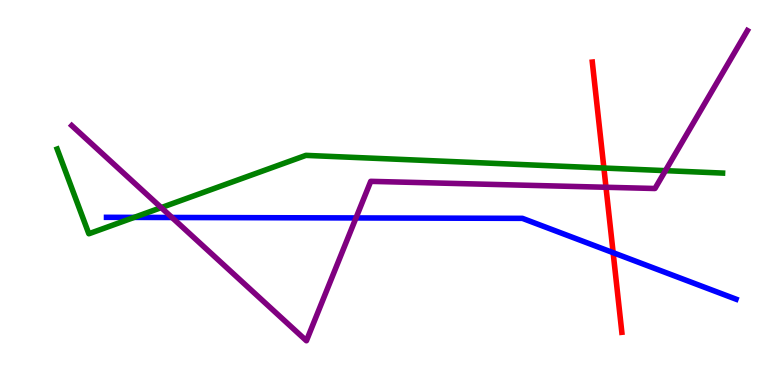[{'lines': ['blue', 'red'], 'intersections': [{'x': 7.91, 'y': 3.44}]}, {'lines': ['green', 'red'], 'intersections': [{'x': 7.79, 'y': 5.64}]}, {'lines': ['purple', 'red'], 'intersections': [{'x': 7.82, 'y': 5.14}]}, {'lines': ['blue', 'green'], 'intersections': [{'x': 1.73, 'y': 4.35}]}, {'lines': ['blue', 'purple'], 'intersections': [{'x': 2.22, 'y': 4.35}, {'x': 4.59, 'y': 4.34}]}, {'lines': ['green', 'purple'], 'intersections': [{'x': 2.08, 'y': 4.61}, {'x': 8.59, 'y': 5.57}]}]